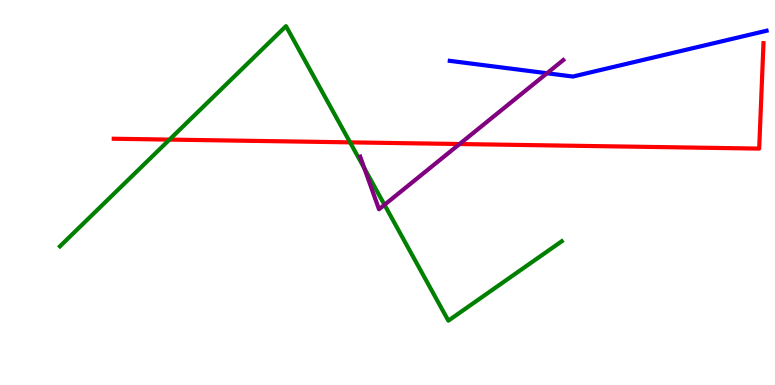[{'lines': ['blue', 'red'], 'intersections': []}, {'lines': ['green', 'red'], 'intersections': [{'x': 2.19, 'y': 6.37}, {'x': 4.52, 'y': 6.3}]}, {'lines': ['purple', 'red'], 'intersections': [{'x': 5.93, 'y': 6.26}]}, {'lines': ['blue', 'green'], 'intersections': []}, {'lines': ['blue', 'purple'], 'intersections': [{'x': 7.06, 'y': 8.1}]}, {'lines': ['green', 'purple'], 'intersections': [{'x': 4.7, 'y': 5.63}, {'x': 4.96, 'y': 4.68}]}]